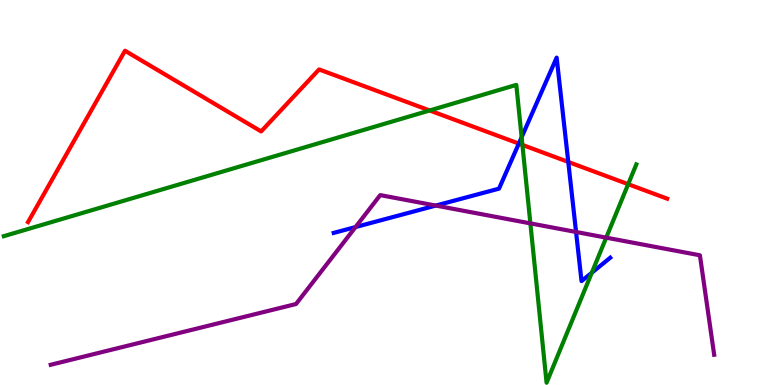[{'lines': ['blue', 'red'], 'intersections': [{'x': 6.69, 'y': 6.27}, {'x': 7.33, 'y': 5.79}]}, {'lines': ['green', 'red'], 'intersections': [{'x': 5.54, 'y': 7.13}, {'x': 6.74, 'y': 6.24}, {'x': 8.11, 'y': 5.22}]}, {'lines': ['purple', 'red'], 'intersections': []}, {'lines': ['blue', 'green'], 'intersections': [{'x': 6.73, 'y': 6.44}, {'x': 7.64, 'y': 2.92}]}, {'lines': ['blue', 'purple'], 'intersections': [{'x': 4.59, 'y': 4.1}, {'x': 5.62, 'y': 4.66}, {'x': 7.43, 'y': 3.97}]}, {'lines': ['green', 'purple'], 'intersections': [{'x': 6.84, 'y': 4.2}, {'x': 7.82, 'y': 3.83}]}]